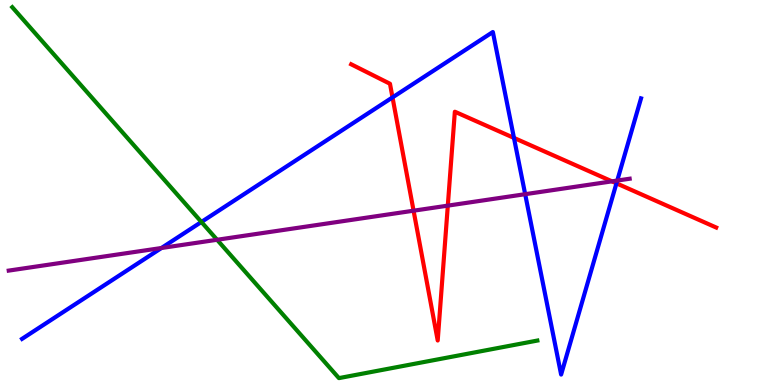[{'lines': ['blue', 'red'], 'intersections': [{'x': 5.06, 'y': 7.47}, {'x': 6.63, 'y': 6.42}, {'x': 7.95, 'y': 5.24}]}, {'lines': ['green', 'red'], 'intersections': []}, {'lines': ['purple', 'red'], 'intersections': [{'x': 5.34, 'y': 4.53}, {'x': 5.78, 'y': 4.66}, {'x': 7.9, 'y': 5.29}]}, {'lines': ['blue', 'green'], 'intersections': [{'x': 2.6, 'y': 4.23}]}, {'lines': ['blue', 'purple'], 'intersections': [{'x': 2.08, 'y': 3.56}, {'x': 6.78, 'y': 4.96}, {'x': 7.96, 'y': 5.31}]}, {'lines': ['green', 'purple'], 'intersections': [{'x': 2.8, 'y': 3.77}]}]